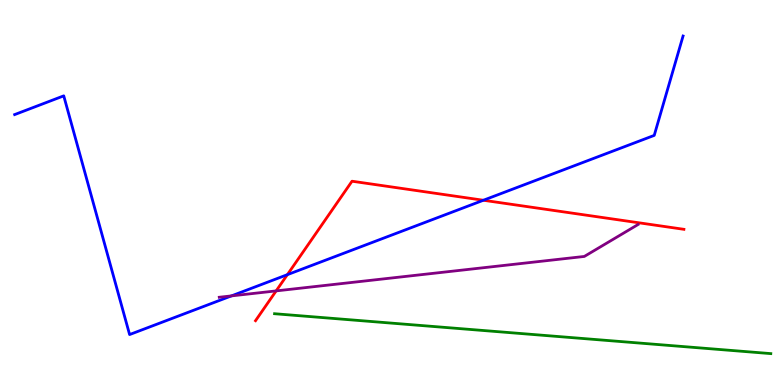[{'lines': ['blue', 'red'], 'intersections': [{'x': 3.71, 'y': 2.87}, {'x': 6.24, 'y': 4.8}]}, {'lines': ['green', 'red'], 'intersections': []}, {'lines': ['purple', 'red'], 'intersections': [{'x': 3.56, 'y': 2.44}]}, {'lines': ['blue', 'green'], 'intersections': []}, {'lines': ['blue', 'purple'], 'intersections': [{'x': 2.99, 'y': 2.31}]}, {'lines': ['green', 'purple'], 'intersections': []}]